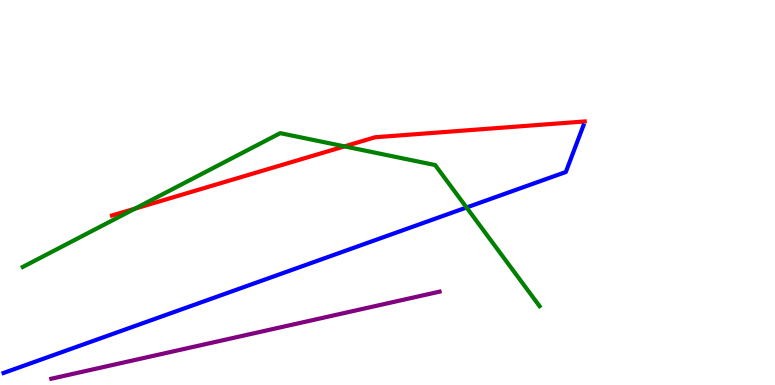[{'lines': ['blue', 'red'], 'intersections': []}, {'lines': ['green', 'red'], 'intersections': [{'x': 1.74, 'y': 4.58}, {'x': 4.44, 'y': 6.2}]}, {'lines': ['purple', 'red'], 'intersections': []}, {'lines': ['blue', 'green'], 'intersections': [{'x': 6.02, 'y': 4.61}]}, {'lines': ['blue', 'purple'], 'intersections': []}, {'lines': ['green', 'purple'], 'intersections': []}]